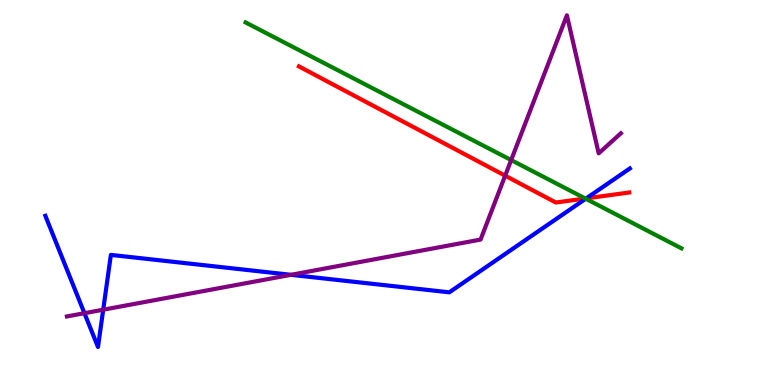[{'lines': ['blue', 'red'], 'intersections': [{'x': 7.56, 'y': 4.85}]}, {'lines': ['green', 'red'], 'intersections': [{'x': 7.55, 'y': 4.84}]}, {'lines': ['purple', 'red'], 'intersections': [{'x': 6.52, 'y': 5.44}]}, {'lines': ['blue', 'green'], 'intersections': [{'x': 7.56, 'y': 4.84}]}, {'lines': ['blue', 'purple'], 'intersections': [{'x': 1.09, 'y': 1.87}, {'x': 1.33, 'y': 1.96}, {'x': 3.75, 'y': 2.86}]}, {'lines': ['green', 'purple'], 'intersections': [{'x': 6.6, 'y': 5.84}]}]